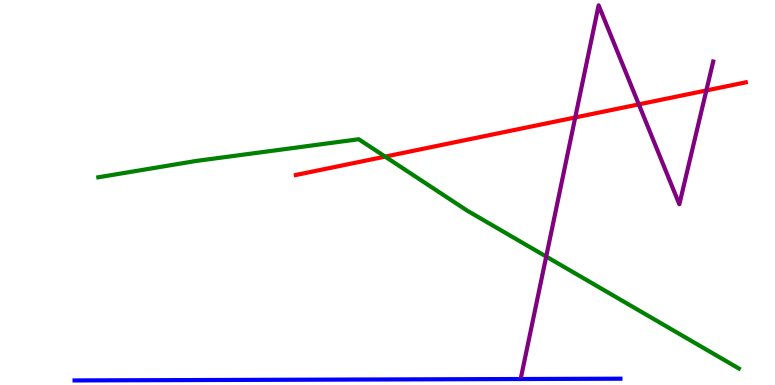[{'lines': ['blue', 'red'], 'intersections': []}, {'lines': ['green', 'red'], 'intersections': [{'x': 4.97, 'y': 5.93}]}, {'lines': ['purple', 'red'], 'intersections': [{'x': 7.42, 'y': 6.95}, {'x': 8.24, 'y': 7.29}, {'x': 9.11, 'y': 7.65}]}, {'lines': ['blue', 'green'], 'intersections': []}, {'lines': ['blue', 'purple'], 'intersections': []}, {'lines': ['green', 'purple'], 'intersections': [{'x': 7.05, 'y': 3.34}]}]